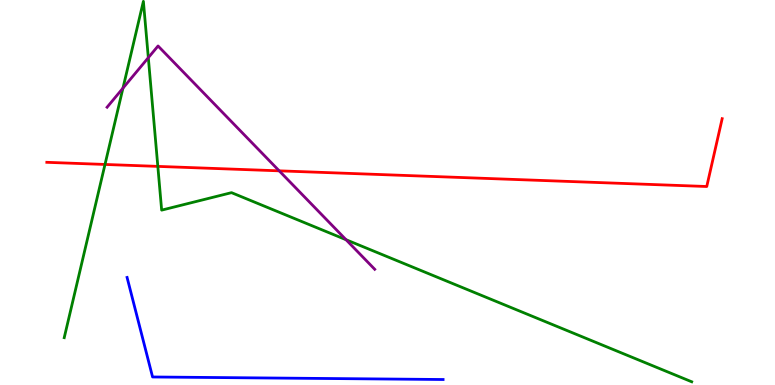[{'lines': ['blue', 'red'], 'intersections': []}, {'lines': ['green', 'red'], 'intersections': [{'x': 1.35, 'y': 5.73}, {'x': 2.04, 'y': 5.68}]}, {'lines': ['purple', 'red'], 'intersections': [{'x': 3.6, 'y': 5.56}]}, {'lines': ['blue', 'green'], 'intersections': []}, {'lines': ['blue', 'purple'], 'intersections': []}, {'lines': ['green', 'purple'], 'intersections': [{'x': 1.59, 'y': 7.71}, {'x': 1.91, 'y': 8.5}, {'x': 4.46, 'y': 3.77}]}]